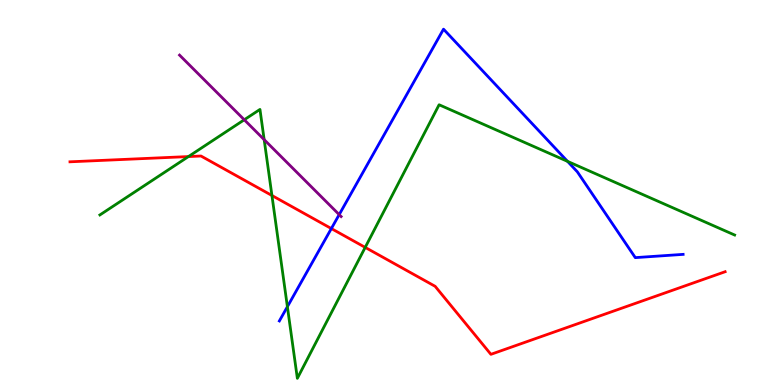[{'lines': ['blue', 'red'], 'intersections': [{'x': 4.28, 'y': 4.06}]}, {'lines': ['green', 'red'], 'intersections': [{'x': 2.43, 'y': 5.93}, {'x': 3.51, 'y': 4.92}, {'x': 4.71, 'y': 3.57}]}, {'lines': ['purple', 'red'], 'intersections': []}, {'lines': ['blue', 'green'], 'intersections': [{'x': 3.71, 'y': 2.03}, {'x': 7.32, 'y': 5.81}]}, {'lines': ['blue', 'purple'], 'intersections': [{'x': 4.38, 'y': 4.43}]}, {'lines': ['green', 'purple'], 'intersections': [{'x': 3.15, 'y': 6.89}, {'x': 3.41, 'y': 6.37}]}]